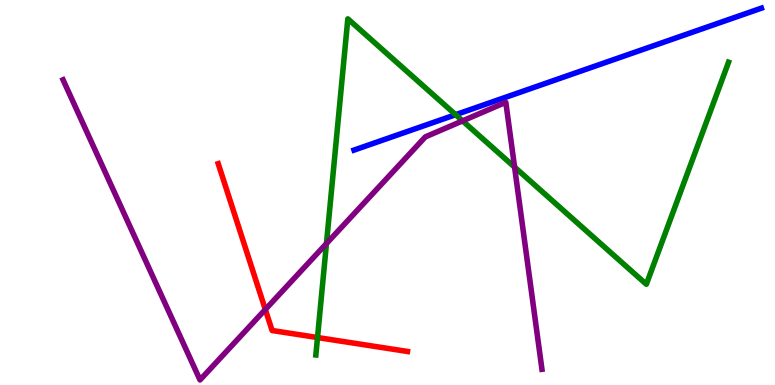[{'lines': ['blue', 'red'], 'intersections': []}, {'lines': ['green', 'red'], 'intersections': [{'x': 4.1, 'y': 1.23}]}, {'lines': ['purple', 'red'], 'intersections': [{'x': 3.42, 'y': 1.96}]}, {'lines': ['blue', 'green'], 'intersections': [{'x': 5.88, 'y': 7.02}]}, {'lines': ['blue', 'purple'], 'intersections': []}, {'lines': ['green', 'purple'], 'intersections': [{'x': 4.21, 'y': 3.67}, {'x': 5.97, 'y': 6.86}, {'x': 6.64, 'y': 5.66}]}]